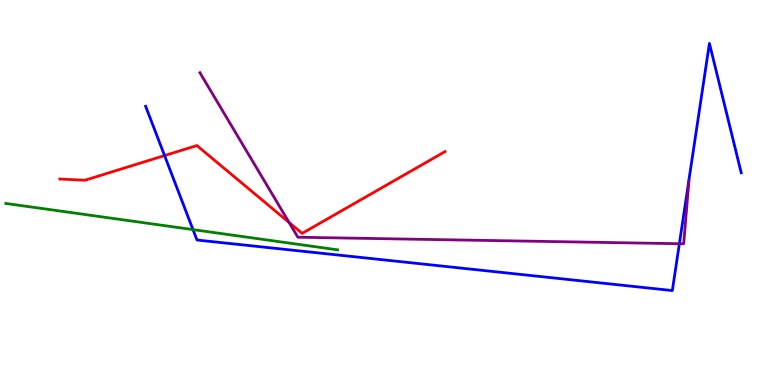[{'lines': ['blue', 'red'], 'intersections': [{'x': 2.12, 'y': 5.96}]}, {'lines': ['green', 'red'], 'intersections': []}, {'lines': ['purple', 'red'], 'intersections': [{'x': 3.73, 'y': 4.22}]}, {'lines': ['blue', 'green'], 'intersections': [{'x': 2.49, 'y': 4.04}]}, {'lines': ['blue', 'purple'], 'intersections': [{'x': 8.77, 'y': 3.67}]}, {'lines': ['green', 'purple'], 'intersections': []}]